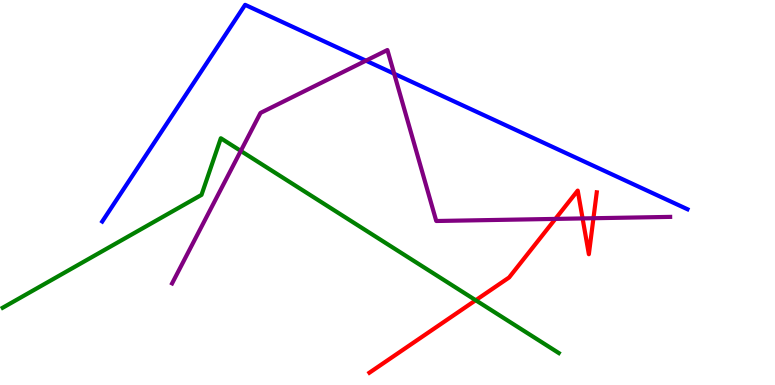[{'lines': ['blue', 'red'], 'intersections': []}, {'lines': ['green', 'red'], 'intersections': [{'x': 6.14, 'y': 2.2}]}, {'lines': ['purple', 'red'], 'intersections': [{'x': 7.17, 'y': 4.31}, {'x': 7.52, 'y': 4.33}, {'x': 7.66, 'y': 4.33}]}, {'lines': ['blue', 'green'], 'intersections': []}, {'lines': ['blue', 'purple'], 'intersections': [{'x': 4.72, 'y': 8.42}, {'x': 5.09, 'y': 8.09}]}, {'lines': ['green', 'purple'], 'intersections': [{'x': 3.11, 'y': 6.08}]}]